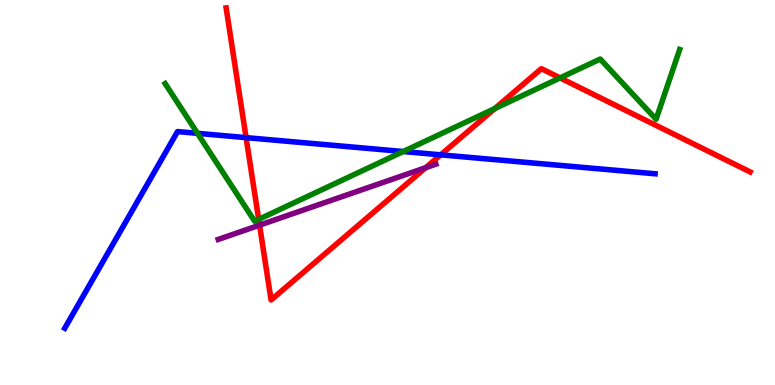[{'lines': ['blue', 'red'], 'intersections': [{'x': 3.18, 'y': 6.43}, {'x': 5.69, 'y': 5.98}]}, {'lines': ['green', 'red'], 'intersections': [{'x': 3.34, 'y': 4.3}, {'x': 6.38, 'y': 7.18}, {'x': 7.23, 'y': 7.98}]}, {'lines': ['purple', 'red'], 'intersections': [{'x': 3.35, 'y': 4.15}, {'x': 5.49, 'y': 5.64}]}, {'lines': ['blue', 'green'], 'intersections': [{'x': 2.55, 'y': 6.54}, {'x': 5.2, 'y': 6.06}]}, {'lines': ['blue', 'purple'], 'intersections': []}, {'lines': ['green', 'purple'], 'intersections': []}]